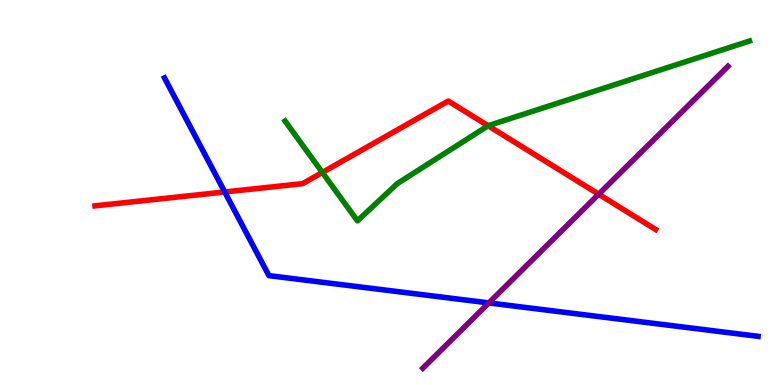[{'lines': ['blue', 'red'], 'intersections': [{'x': 2.9, 'y': 5.01}]}, {'lines': ['green', 'red'], 'intersections': [{'x': 4.16, 'y': 5.52}, {'x': 6.3, 'y': 6.73}]}, {'lines': ['purple', 'red'], 'intersections': [{'x': 7.72, 'y': 4.96}]}, {'lines': ['blue', 'green'], 'intersections': []}, {'lines': ['blue', 'purple'], 'intersections': [{'x': 6.31, 'y': 2.13}]}, {'lines': ['green', 'purple'], 'intersections': []}]